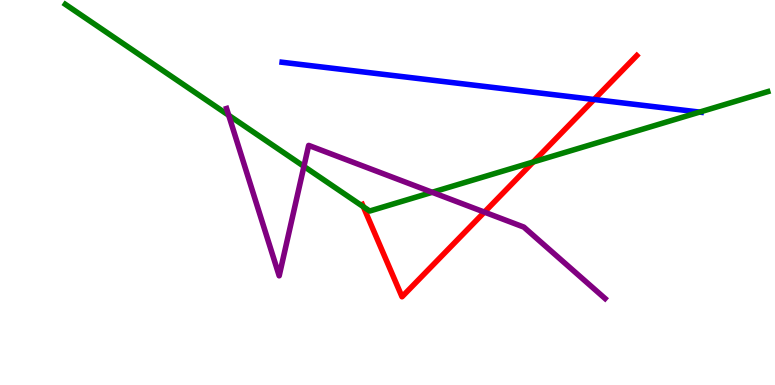[{'lines': ['blue', 'red'], 'intersections': [{'x': 7.67, 'y': 7.42}]}, {'lines': ['green', 'red'], 'intersections': [{'x': 4.69, 'y': 4.63}, {'x': 6.88, 'y': 5.79}]}, {'lines': ['purple', 'red'], 'intersections': [{'x': 6.25, 'y': 4.49}]}, {'lines': ['blue', 'green'], 'intersections': [{'x': 9.03, 'y': 7.09}]}, {'lines': ['blue', 'purple'], 'intersections': []}, {'lines': ['green', 'purple'], 'intersections': [{'x': 2.95, 'y': 7.01}, {'x': 3.92, 'y': 5.68}, {'x': 5.58, 'y': 5.01}]}]